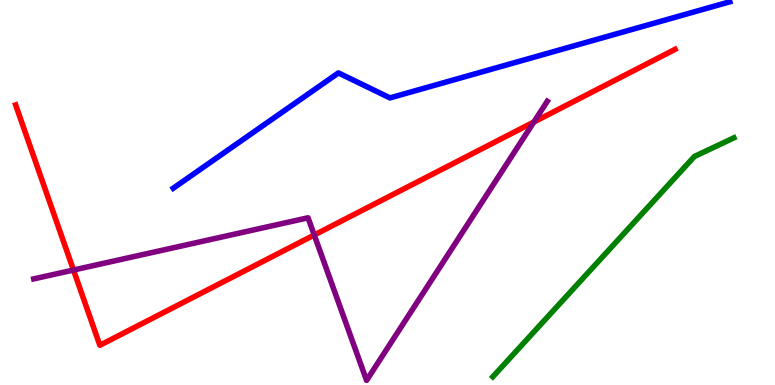[{'lines': ['blue', 'red'], 'intersections': []}, {'lines': ['green', 'red'], 'intersections': []}, {'lines': ['purple', 'red'], 'intersections': [{'x': 0.948, 'y': 2.99}, {'x': 4.05, 'y': 3.9}, {'x': 6.89, 'y': 6.83}]}, {'lines': ['blue', 'green'], 'intersections': []}, {'lines': ['blue', 'purple'], 'intersections': []}, {'lines': ['green', 'purple'], 'intersections': []}]